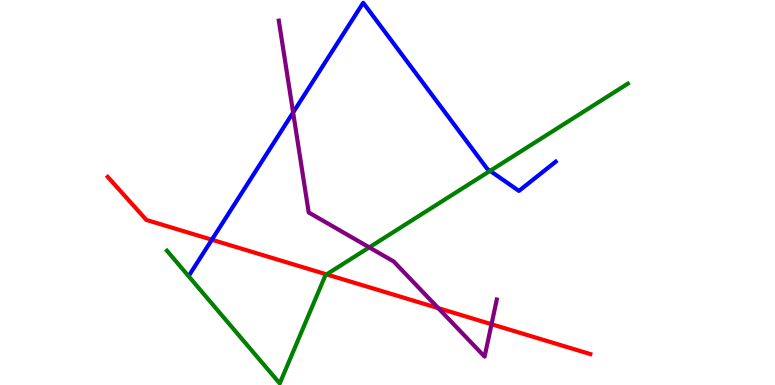[{'lines': ['blue', 'red'], 'intersections': [{'x': 2.73, 'y': 3.77}]}, {'lines': ['green', 'red'], 'intersections': [{'x': 4.21, 'y': 2.87}]}, {'lines': ['purple', 'red'], 'intersections': [{'x': 5.66, 'y': 2.0}, {'x': 6.34, 'y': 1.58}]}, {'lines': ['blue', 'green'], 'intersections': [{'x': 6.32, 'y': 5.56}]}, {'lines': ['blue', 'purple'], 'intersections': [{'x': 3.78, 'y': 7.08}]}, {'lines': ['green', 'purple'], 'intersections': [{'x': 4.76, 'y': 3.57}]}]